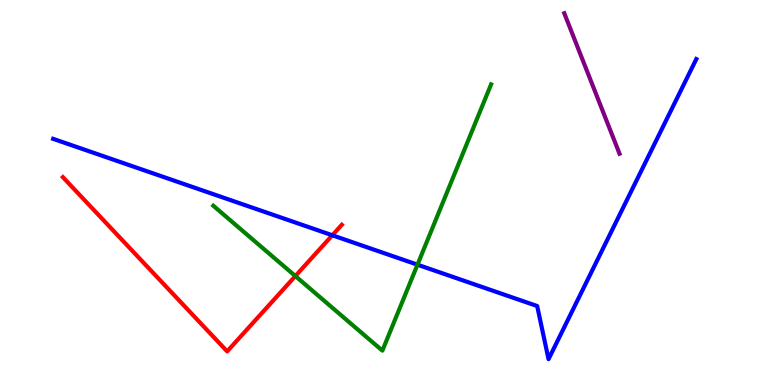[{'lines': ['blue', 'red'], 'intersections': [{'x': 4.29, 'y': 3.89}]}, {'lines': ['green', 'red'], 'intersections': [{'x': 3.81, 'y': 2.83}]}, {'lines': ['purple', 'red'], 'intersections': []}, {'lines': ['blue', 'green'], 'intersections': [{'x': 5.39, 'y': 3.12}]}, {'lines': ['blue', 'purple'], 'intersections': []}, {'lines': ['green', 'purple'], 'intersections': []}]